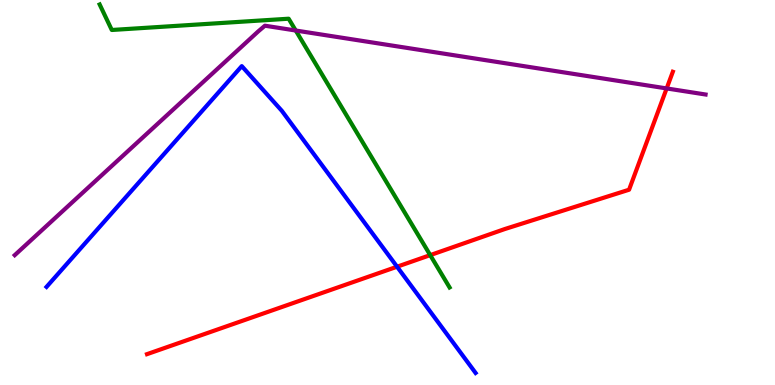[{'lines': ['blue', 'red'], 'intersections': [{'x': 5.12, 'y': 3.07}]}, {'lines': ['green', 'red'], 'intersections': [{'x': 5.55, 'y': 3.37}]}, {'lines': ['purple', 'red'], 'intersections': [{'x': 8.6, 'y': 7.7}]}, {'lines': ['blue', 'green'], 'intersections': []}, {'lines': ['blue', 'purple'], 'intersections': []}, {'lines': ['green', 'purple'], 'intersections': [{'x': 3.82, 'y': 9.21}]}]